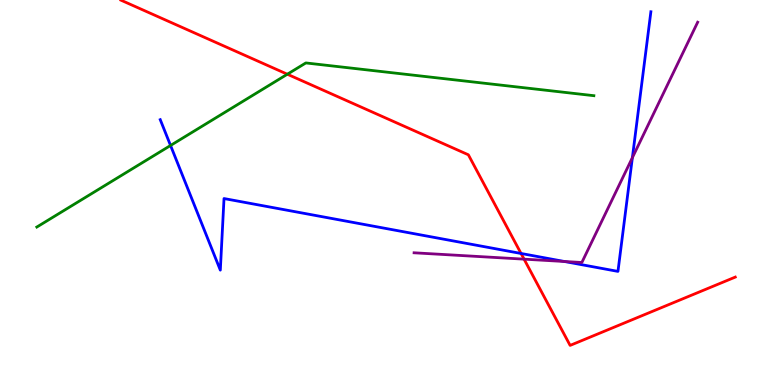[{'lines': ['blue', 'red'], 'intersections': [{'x': 6.72, 'y': 3.42}]}, {'lines': ['green', 'red'], 'intersections': [{'x': 3.71, 'y': 8.07}]}, {'lines': ['purple', 'red'], 'intersections': [{'x': 6.76, 'y': 3.27}]}, {'lines': ['blue', 'green'], 'intersections': [{'x': 2.2, 'y': 6.22}]}, {'lines': ['blue', 'purple'], 'intersections': [{'x': 7.28, 'y': 3.21}, {'x': 8.16, 'y': 5.9}]}, {'lines': ['green', 'purple'], 'intersections': []}]